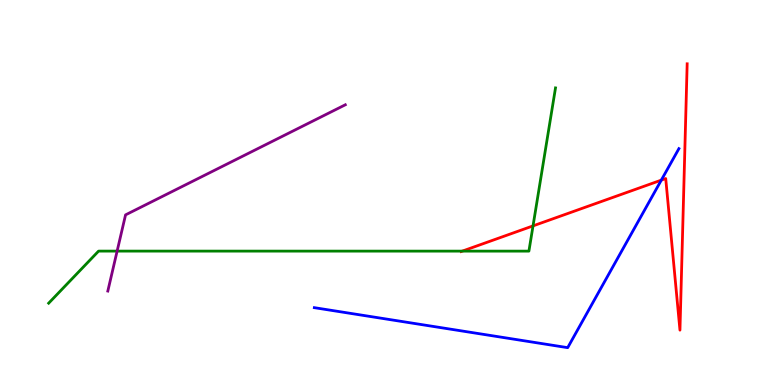[{'lines': ['blue', 'red'], 'intersections': [{'x': 8.53, 'y': 5.32}]}, {'lines': ['green', 'red'], 'intersections': [{'x': 5.97, 'y': 3.48}, {'x': 6.88, 'y': 4.13}]}, {'lines': ['purple', 'red'], 'intersections': []}, {'lines': ['blue', 'green'], 'intersections': []}, {'lines': ['blue', 'purple'], 'intersections': []}, {'lines': ['green', 'purple'], 'intersections': [{'x': 1.51, 'y': 3.48}]}]